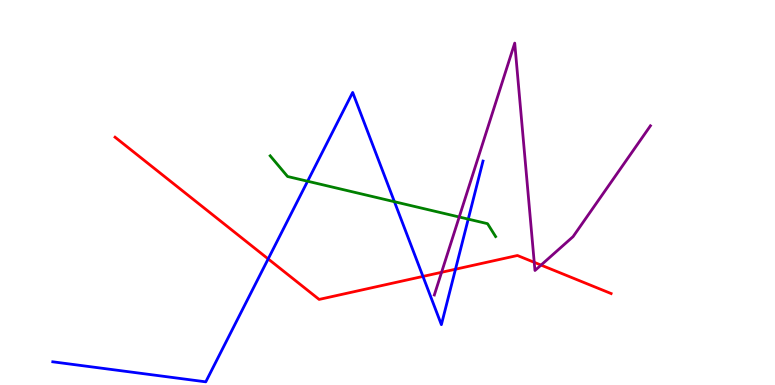[{'lines': ['blue', 'red'], 'intersections': [{'x': 3.46, 'y': 3.27}, {'x': 5.46, 'y': 2.82}, {'x': 5.88, 'y': 3.01}]}, {'lines': ['green', 'red'], 'intersections': []}, {'lines': ['purple', 'red'], 'intersections': [{'x': 5.7, 'y': 2.93}, {'x': 6.89, 'y': 3.19}, {'x': 6.98, 'y': 3.11}]}, {'lines': ['blue', 'green'], 'intersections': [{'x': 3.97, 'y': 5.29}, {'x': 5.09, 'y': 4.76}, {'x': 6.04, 'y': 4.31}]}, {'lines': ['blue', 'purple'], 'intersections': []}, {'lines': ['green', 'purple'], 'intersections': [{'x': 5.93, 'y': 4.36}]}]